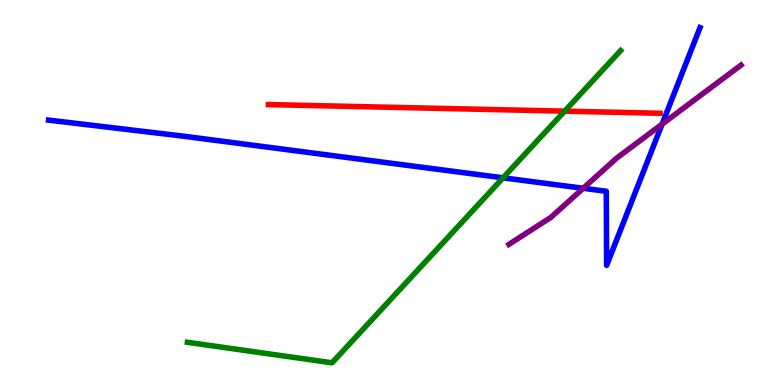[{'lines': ['blue', 'red'], 'intersections': []}, {'lines': ['green', 'red'], 'intersections': [{'x': 7.29, 'y': 7.11}]}, {'lines': ['purple', 'red'], 'intersections': []}, {'lines': ['blue', 'green'], 'intersections': [{'x': 6.49, 'y': 5.38}]}, {'lines': ['blue', 'purple'], 'intersections': [{'x': 7.53, 'y': 5.11}, {'x': 8.54, 'y': 6.78}]}, {'lines': ['green', 'purple'], 'intersections': []}]